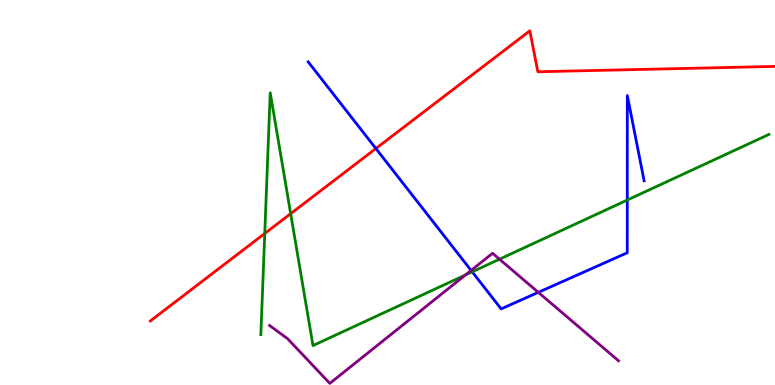[{'lines': ['blue', 'red'], 'intersections': [{'x': 4.85, 'y': 6.14}]}, {'lines': ['green', 'red'], 'intersections': [{'x': 3.42, 'y': 3.94}, {'x': 3.75, 'y': 4.45}]}, {'lines': ['purple', 'red'], 'intersections': []}, {'lines': ['blue', 'green'], 'intersections': [{'x': 6.09, 'y': 2.94}, {'x': 8.09, 'y': 4.8}]}, {'lines': ['blue', 'purple'], 'intersections': [{'x': 6.08, 'y': 2.98}, {'x': 6.95, 'y': 2.41}]}, {'lines': ['green', 'purple'], 'intersections': [{'x': 6.01, 'y': 2.86}, {'x': 6.44, 'y': 3.27}]}]